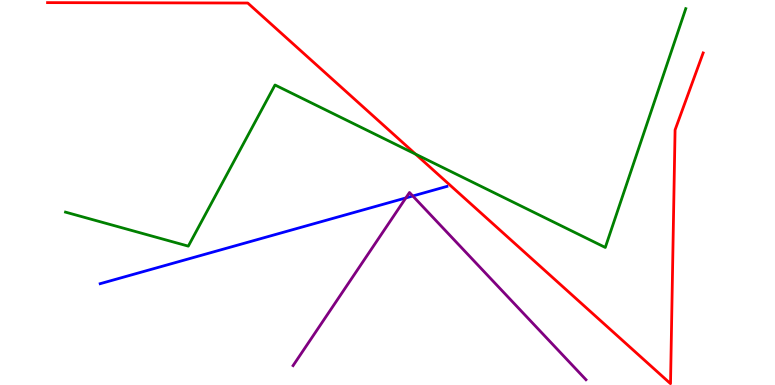[{'lines': ['blue', 'red'], 'intersections': []}, {'lines': ['green', 'red'], 'intersections': [{'x': 5.36, 'y': 6.0}]}, {'lines': ['purple', 'red'], 'intersections': []}, {'lines': ['blue', 'green'], 'intersections': []}, {'lines': ['blue', 'purple'], 'intersections': [{'x': 5.24, 'y': 4.86}, {'x': 5.33, 'y': 4.91}]}, {'lines': ['green', 'purple'], 'intersections': []}]